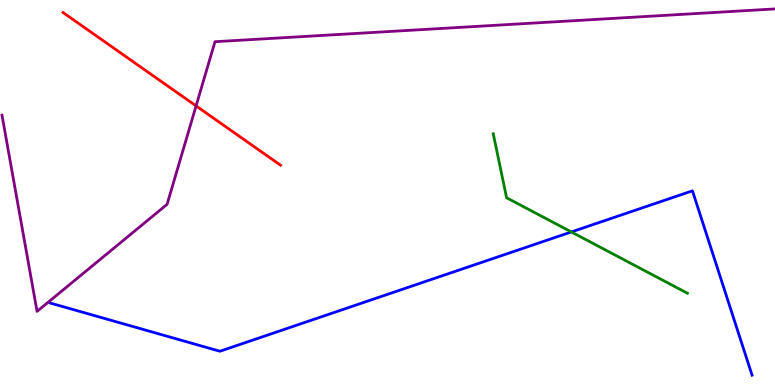[{'lines': ['blue', 'red'], 'intersections': []}, {'lines': ['green', 'red'], 'intersections': []}, {'lines': ['purple', 'red'], 'intersections': [{'x': 2.53, 'y': 7.25}]}, {'lines': ['blue', 'green'], 'intersections': [{'x': 7.37, 'y': 3.98}]}, {'lines': ['blue', 'purple'], 'intersections': []}, {'lines': ['green', 'purple'], 'intersections': []}]